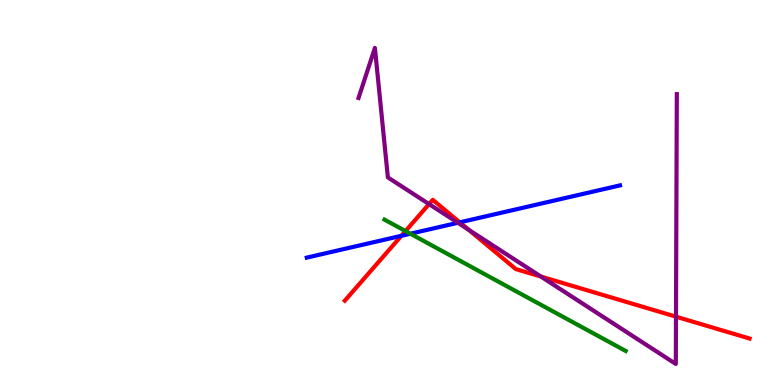[{'lines': ['blue', 'red'], 'intersections': [{'x': 5.18, 'y': 3.88}, {'x': 5.93, 'y': 4.22}]}, {'lines': ['green', 'red'], 'intersections': [{'x': 5.23, 'y': 4.0}]}, {'lines': ['purple', 'red'], 'intersections': [{'x': 5.54, 'y': 4.7}, {'x': 6.05, 'y': 4.03}, {'x': 6.98, 'y': 2.82}, {'x': 8.72, 'y': 1.77}]}, {'lines': ['blue', 'green'], 'intersections': [{'x': 5.3, 'y': 3.93}]}, {'lines': ['blue', 'purple'], 'intersections': [{'x': 5.91, 'y': 4.21}]}, {'lines': ['green', 'purple'], 'intersections': []}]